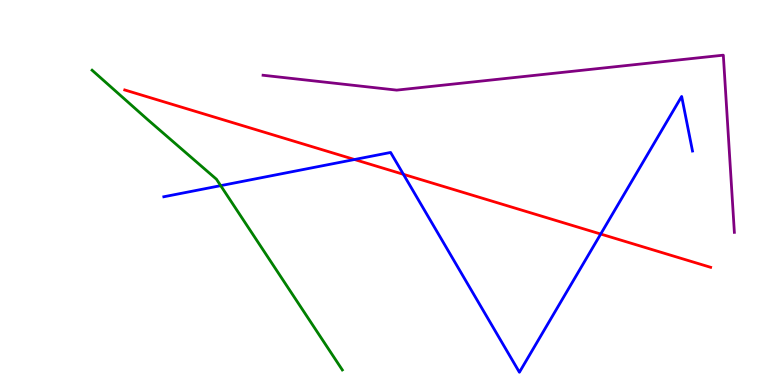[{'lines': ['blue', 'red'], 'intersections': [{'x': 4.57, 'y': 5.86}, {'x': 5.21, 'y': 5.47}, {'x': 7.75, 'y': 3.92}]}, {'lines': ['green', 'red'], 'intersections': []}, {'lines': ['purple', 'red'], 'intersections': []}, {'lines': ['blue', 'green'], 'intersections': [{'x': 2.85, 'y': 5.18}]}, {'lines': ['blue', 'purple'], 'intersections': []}, {'lines': ['green', 'purple'], 'intersections': []}]